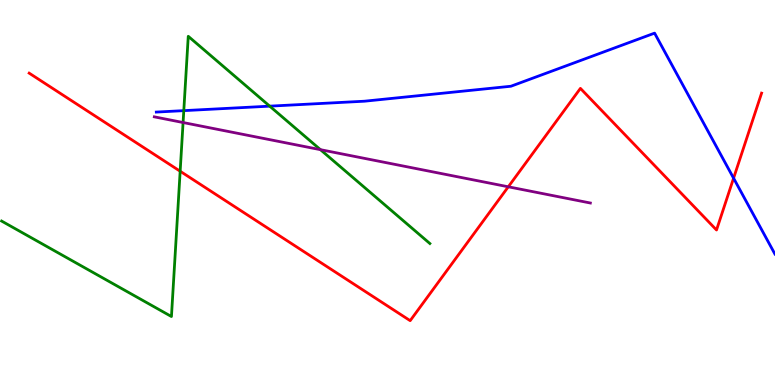[{'lines': ['blue', 'red'], 'intersections': [{'x': 9.47, 'y': 5.37}]}, {'lines': ['green', 'red'], 'intersections': [{'x': 2.32, 'y': 5.55}]}, {'lines': ['purple', 'red'], 'intersections': [{'x': 6.56, 'y': 5.15}]}, {'lines': ['blue', 'green'], 'intersections': [{'x': 2.37, 'y': 7.13}, {'x': 3.48, 'y': 7.24}]}, {'lines': ['blue', 'purple'], 'intersections': []}, {'lines': ['green', 'purple'], 'intersections': [{'x': 2.36, 'y': 6.82}, {'x': 4.13, 'y': 6.11}]}]